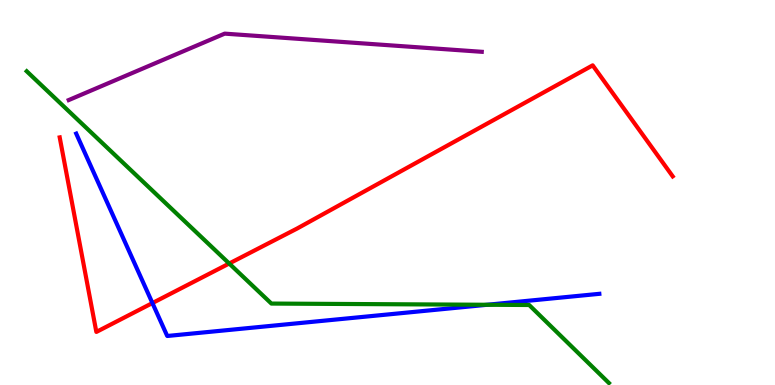[{'lines': ['blue', 'red'], 'intersections': [{'x': 1.97, 'y': 2.13}]}, {'lines': ['green', 'red'], 'intersections': [{'x': 2.96, 'y': 3.16}]}, {'lines': ['purple', 'red'], 'intersections': []}, {'lines': ['blue', 'green'], 'intersections': [{'x': 6.29, 'y': 2.08}]}, {'lines': ['blue', 'purple'], 'intersections': []}, {'lines': ['green', 'purple'], 'intersections': []}]